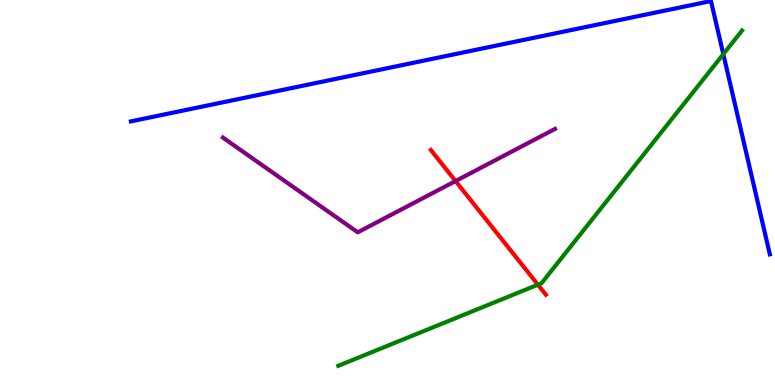[{'lines': ['blue', 'red'], 'intersections': []}, {'lines': ['green', 'red'], 'intersections': [{'x': 6.94, 'y': 2.61}]}, {'lines': ['purple', 'red'], 'intersections': [{'x': 5.88, 'y': 5.3}]}, {'lines': ['blue', 'green'], 'intersections': [{'x': 9.33, 'y': 8.59}]}, {'lines': ['blue', 'purple'], 'intersections': []}, {'lines': ['green', 'purple'], 'intersections': []}]